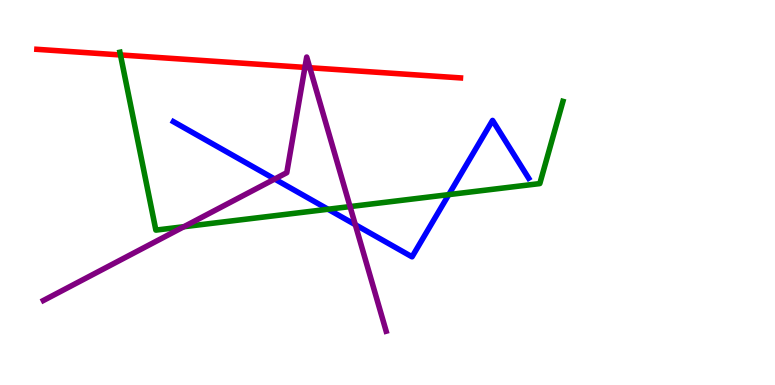[{'lines': ['blue', 'red'], 'intersections': []}, {'lines': ['green', 'red'], 'intersections': [{'x': 1.55, 'y': 8.57}]}, {'lines': ['purple', 'red'], 'intersections': [{'x': 3.93, 'y': 8.25}, {'x': 4.0, 'y': 8.24}]}, {'lines': ['blue', 'green'], 'intersections': [{'x': 4.23, 'y': 4.57}, {'x': 5.79, 'y': 4.95}]}, {'lines': ['blue', 'purple'], 'intersections': [{'x': 3.54, 'y': 5.35}, {'x': 4.58, 'y': 4.16}]}, {'lines': ['green', 'purple'], 'intersections': [{'x': 2.37, 'y': 4.11}, {'x': 4.52, 'y': 4.63}]}]